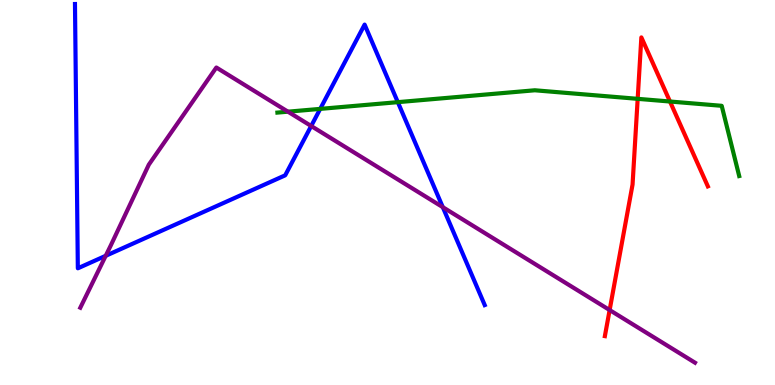[{'lines': ['blue', 'red'], 'intersections': []}, {'lines': ['green', 'red'], 'intersections': [{'x': 8.23, 'y': 7.43}, {'x': 8.64, 'y': 7.36}]}, {'lines': ['purple', 'red'], 'intersections': [{'x': 7.87, 'y': 1.95}]}, {'lines': ['blue', 'green'], 'intersections': [{'x': 4.13, 'y': 7.17}, {'x': 5.13, 'y': 7.35}]}, {'lines': ['blue', 'purple'], 'intersections': [{'x': 1.36, 'y': 3.36}, {'x': 4.02, 'y': 6.73}, {'x': 5.71, 'y': 4.62}]}, {'lines': ['green', 'purple'], 'intersections': [{'x': 3.72, 'y': 7.1}]}]